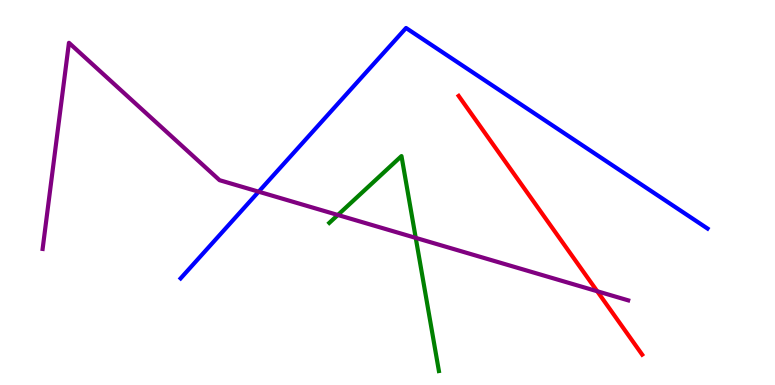[{'lines': ['blue', 'red'], 'intersections': []}, {'lines': ['green', 'red'], 'intersections': []}, {'lines': ['purple', 'red'], 'intersections': [{'x': 7.71, 'y': 2.44}]}, {'lines': ['blue', 'green'], 'intersections': []}, {'lines': ['blue', 'purple'], 'intersections': [{'x': 3.34, 'y': 5.02}]}, {'lines': ['green', 'purple'], 'intersections': [{'x': 4.36, 'y': 4.42}, {'x': 5.36, 'y': 3.82}]}]